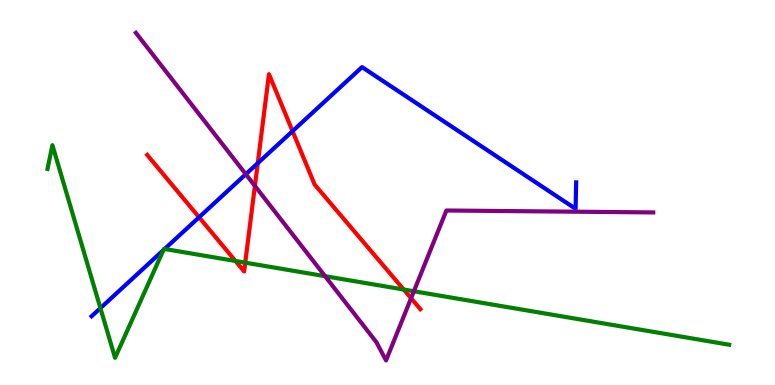[{'lines': ['blue', 'red'], 'intersections': [{'x': 2.57, 'y': 4.36}, {'x': 3.33, 'y': 5.76}, {'x': 3.77, 'y': 6.59}]}, {'lines': ['green', 'red'], 'intersections': [{'x': 3.04, 'y': 3.22}, {'x': 3.16, 'y': 3.18}, {'x': 5.21, 'y': 2.48}]}, {'lines': ['purple', 'red'], 'intersections': [{'x': 3.29, 'y': 5.17}, {'x': 5.3, 'y': 2.25}]}, {'lines': ['blue', 'green'], 'intersections': [{'x': 1.3, 'y': 2.0}, {'x': 2.11, 'y': 3.5}, {'x': 2.12, 'y': 3.53}]}, {'lines': ['blue', 'purple'], 'intersections': [{'x': 3.17, 'y': 5.48}]}, {'lines': ['green', 'purple'], 'intersections': [{'x': 4.19, 'y': 2.83}, {'x': 5.34, 'y': 2.44}]}]